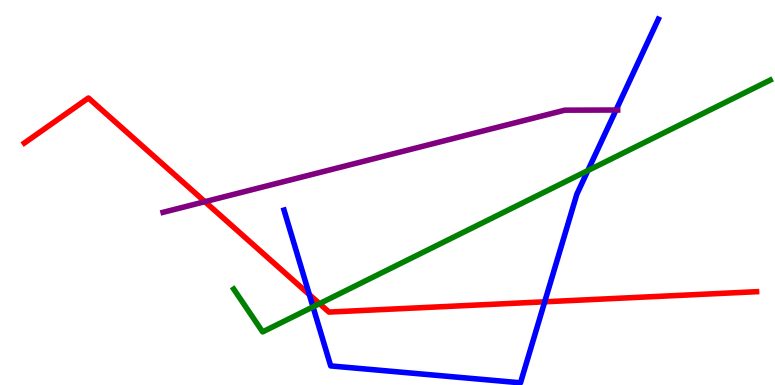[{'lines': ['blue', 'red'], 'intersections': [{'x': 3.99, 'y': 2.35}, {'x': 7.03, 'y': 2.16}]}, {'lines': ['green', 'red'], 'intersections': [{'x': 4.12, 'y': 2.11}]}, {'lines': ['purple', 'red'], 'intersections': [{'x': 2.64, 'y': 4.76}]}, {'lines': ['blue', 'green'], 'intersections': [{'x': 4.04, 'y': 2.03}, {'x': 7.59, 'y': 5.57}]}, {'lines': ['blue', 'purple'], 'intersections': [{'x': 7.95, 'y': 7.14}]}, {'lines': ['green', 'purple'], 'intersections': []}]